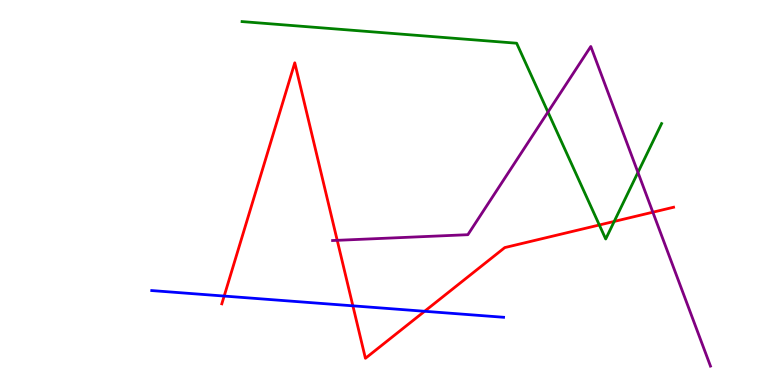[{'lines': ['blue', 'red'], 'intersections': [{'x': 2.89, 'y': 2.31}, {'x': 4.55, 'y': 2.06}, {'x': 5.48, 'y': 1.91}]}, {'lines': ['green', 'red'], 'intersections': [{'x': 7.73, 'y': 4.16}, {'x': 7.93, 'y': 4.25}]}, {'lines': ['purple', 'red'], 'intersections': [{'x': 4.35, 'y': 3.76}, {'x': 8.42, 'y': 4.49}]}, {'lines': ['blue', 'green'], 'intersections': []}, {'lines': ['blue', 'purple'], 'intersections': []}, {'lines': ['green', 'purple'], 'intersections': [{'x': 7.07, 'y': 7.09}, {'x': 8.23, 'y': 5.52}]}]